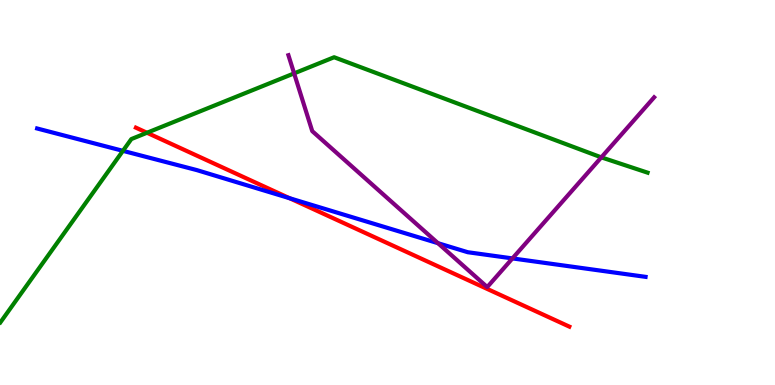[{'lines': ['blue', 'red'], 'intersections': [{'x': 3.74, 'y': 4.85}]}, {'lines': ['green', 'red'], 'intersections': [{'x': 1.9, 'y': 6.55}]}, {'lines': ['purple', 'red'], 'intersections': []}, {'lines': ['blue', 'green'], 'intersections': [{'x': 1.59, 'y': 6.08}]}, {'lines': ['blue', 'purple'], 'intersections': [{'x': 5.65, 'y': 3.68}, {'x': 6.61, 'y': 3.29}]}, {'lines': ['green', 'purple'], 'intersections': [{'x': 3.8, 'y': 8.09}, {'x': 7.76, 'y': 5.91}]}]